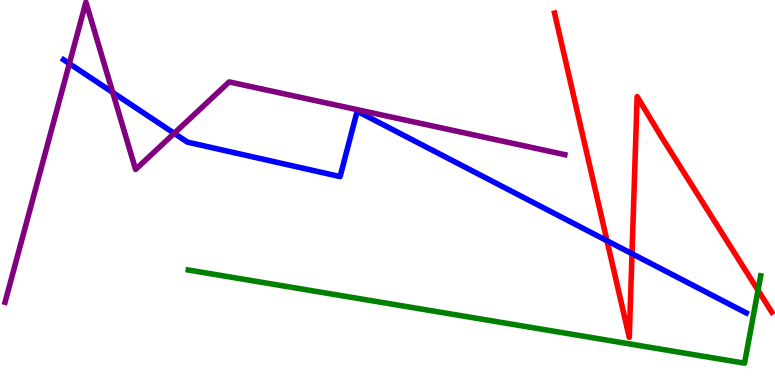[{'lines': ['blue', 'red'], 'intersections': [{'x': 7.83, 'y': 3.75}, {'x': 8.15, 'y': 3.41}]}, {'lines': ['green', 'red'], 'intersections': [{'x': 9.78, 'y': 2.46}]}, {'lines': ['purple', 'red'], 'intersections': []}, {'lines': ['blue', 'green'], 'intersections': []}, {'lines': ['blue', 'purple'], 'intersections': [{'x': 0.895, 'y': 8.35}, {'x': 1.45, 'y': 7.6}, {'x': 2.25, 'y': 6.54}]}, {'lines': ['green', 'purple'], 'intersections': []}]